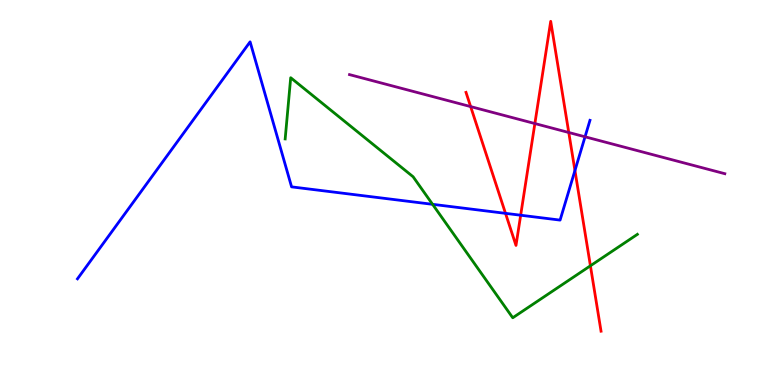[{'lines': ['blue', 'red'], 'intersections': [{'x': 6.52, 'y': 4.46}, {'x': 6.72, 'y': 4.41}, {'x': 7.42, 'y': 5.57}]}, {'lines': ['green', 'red'], 'intersections': [{'x': 7.62, 'y': 3.1}]}, {'lines': ['purple', 'red'], 'intersections': [{'x': 6.07, 'y': 7.23}, {'x': 6.9, 'y': 6.79}, {'x': 7.34, 'y': 6.56}]}, {'lines': ['blue', 'green'], 'intersections': [{'x': 5.58, 'y': 4.69}]}, {'lines': ['blue', 'purple'], 'intersections': [{'x': 7.55, 'y': 6.45}]}, {'lines': ['green', 'purple'], 'intersections': []}]